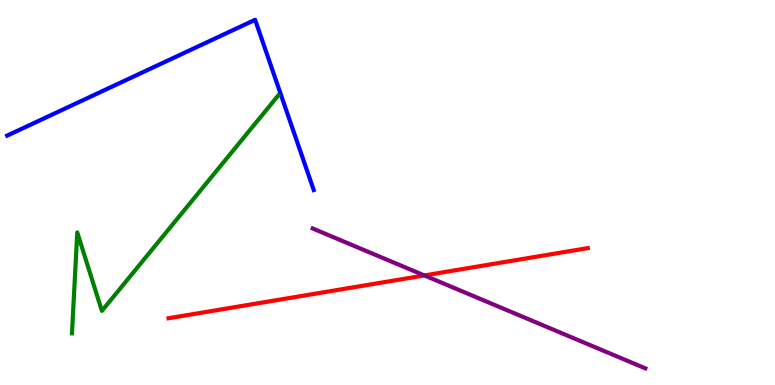[{'lines': ['blue', 'red'], 'intersections': []}, {'lines': ['green', 'red'], 'intersections': []}, {'lines': ['purple', 'red'], 'intersections': [{'x': 5.48, 'y': 2.85}]}, {'lines': ['blue', 'green'], 'intersections': []}, {'lines': ['blue', 'purple'], 'intersections': []}, {'lines': ['green', 'purple'], 'intersections': []}]